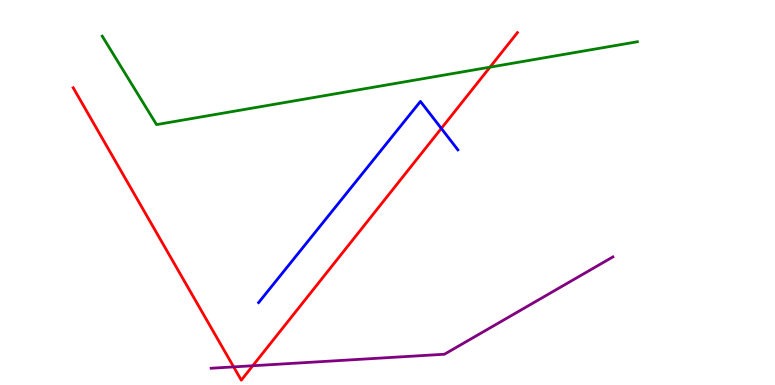[{'lines': ['blue', 'red'], 'intersections': [{'x': 5.69, 'y': 6.66}]}, {'lines': ['green', 'red'], 'intersections': [{'x': 6.32, 'y': 8.26}]}, {'lines': ['purple', 'red'], 'intersections': [{'x': 3.01, 'y': 0.47}, {'x': 3.26, 'y': 0.5}]}, {'lines': ['blue', 'green'], 'intersections': []}, {'lines': ['blue', 'purple'], 'intersections': []}, {'lines': ['green', 'purple'], 'intersections': []}]